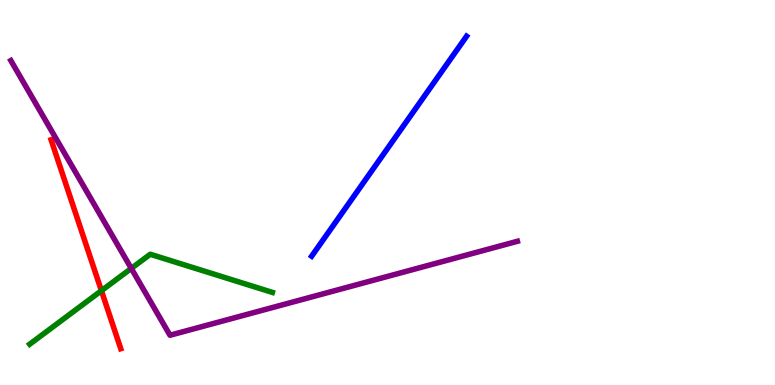[{'lines': ['blue', 'red'], 'intersections': []}, {'lines': ['green', 'red'], 'intersections': [{'x': 1.31, 'y': 2.45}]}, {'lines': ['purple', 'red'], 'intersections': []}, {'lines': ['blue', 'green'], 'intersections': []}, {'lines': ['blue', 'purple'], 'intersections': []}, {'lines': ['green', 'purple'], 'intersections': [{'x': 1.69, 'y': 3.03}]}]